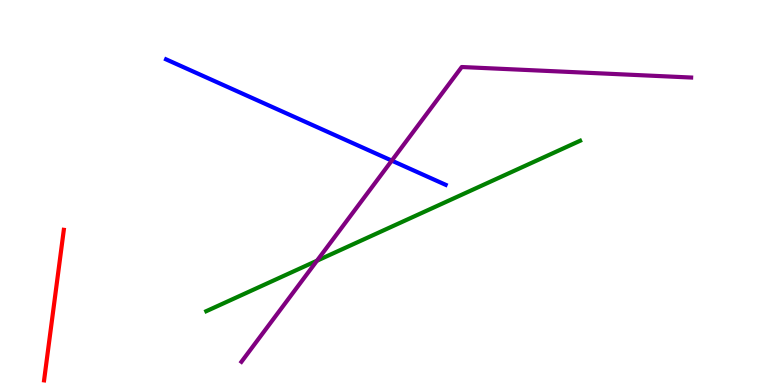[{'lines': ['blue', 'red'], 'intersections': []}, {'lines': ['green', 'red'], 'intersections': []}, {'lines': ['purple', 'red'], 'intersections': []}, {'lines': ['blue', 'green'], 'intersections': []}, {'lines': ['blue', 'purple'], 'intersections': [{'x': 5.06, 'y': 5.83}]}, {'lines': ['green', 'purple'], 'intersections': [{'x': 4.09, 'y': 3.23}]}]